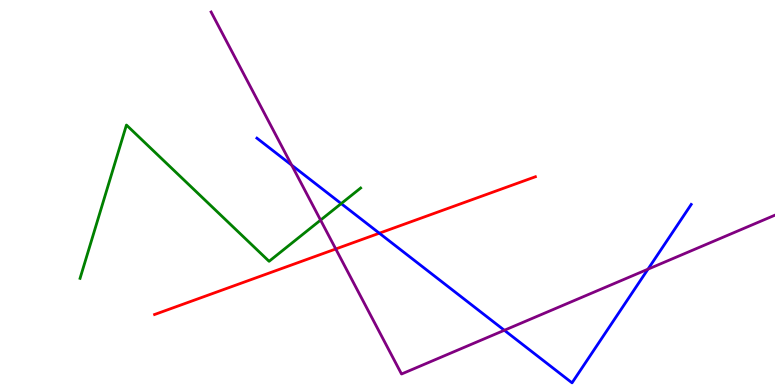[{'lines': ['blue', 'red'], 'intersections': [{'x': 4.89, 'y': 3.94}]}, {'lines': ['green', 'red'], 'intersections': []}, {'lines': ['purple', 'red'], 'intersections': [{'x': 4.33, 'y': 3.53}]}, {'lines': ['blue', 'green'], 'intersections': [{'x': 4.4, 'y': 4.71}]}, {'lines': ['blue', 'purple'], 'intersections': [{'x': 3.76, 'y': 5.71}, {'x': 6.51, 'y': 1.42}, {'x': 8.36, 'y': 3.01}]}, {'lines': ['green', 'purple'], 'intersections': [{'x': 4.14, 'y': 4.28}]}]